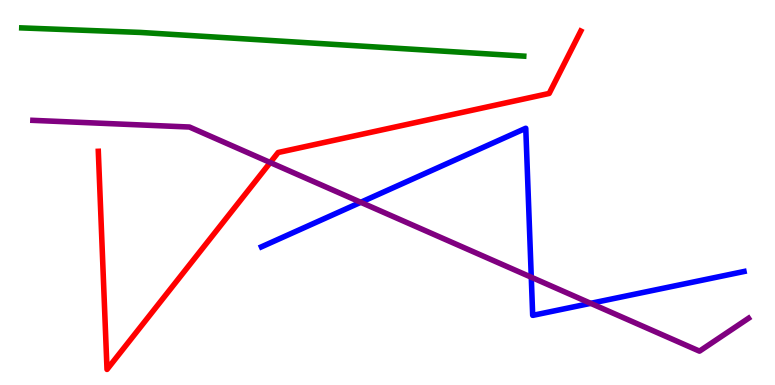[{'lines': ['blue', 'red'], 'intersections': []}, {'lines': ['green', 'red'], 'intersections': []}, {'lines': ['purple', 'red'], 'intersections': [{'x': 3.49, 'y': 5.78}]}, {'lines': ['blue', 'green'], 'intersections': []}, {'lines': ['blue', 'purple'], 'intersections': [{'x': 4.65, 'y': 4.75}, {'x': 6.86, 'y': 2.8}, {'x': 7.62, 'y': 2.12}]}, {'lines': ['green', 'purple'], 'intersections': []}]